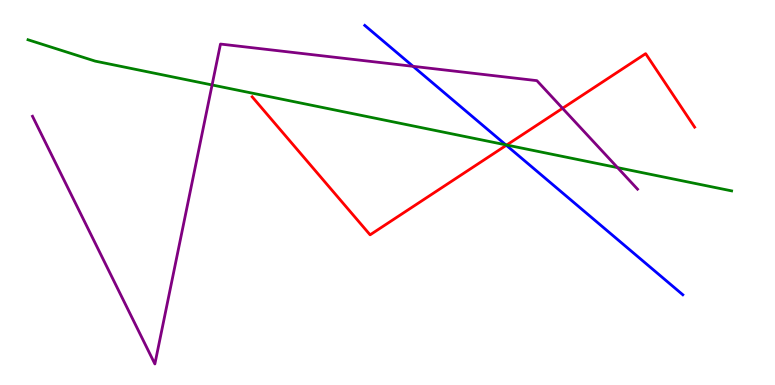[{'lines': ['blue', 'red'], 'intersections': [{'x': 6.53, 'y': 6.23}]}, {'lines': ['green', 'red'], 'intersections': [{'x': 6.54, 'y': 6.23}]}, {'lines': ['purple', 'red'], 'intersections': [{'x': 7.26, 'y': 7.19}]}, {'lines': ['blue', 'green'], 'intersections': [{'x': 6.53, 'y': 6.24}]}, {'lines': ['blue', 'purple'], 'intersections': [{'x': 5.33, 'y': 8.28}]}, {'lines': ['green', 'purple'], 'intersections': [{'x': 2.74, 'y': 7.79}, {'x': 7.97, 'y': 5.65}]}]